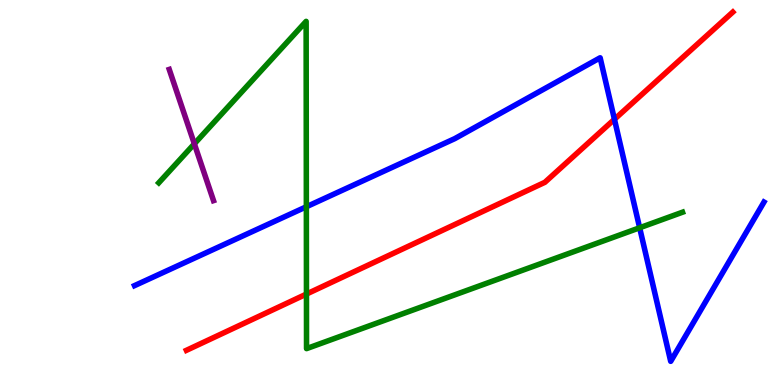[{'lines': ['blue', 'red'], 'intersections': [{'x': 7.93, 'y': 6.9}]}, {'lines': ['green', 'red'], 'intersections': [{'x': 3.95, 'y': 2.36}]}, {'lines': ['purple', 'red'], 'intersections': []}, {'lines': ['blue', 'green'], 'intersections': [{'x': 3.95, 'y': 4.63}, {'x': 8.25, 'y': 4.08}]}, {'lines': ['blue', 'purple'], 'intersections': []}, {'lines': ['green', 'purple'], 'intersections': [{'x': 2.51, 'y': 6.26}]}]